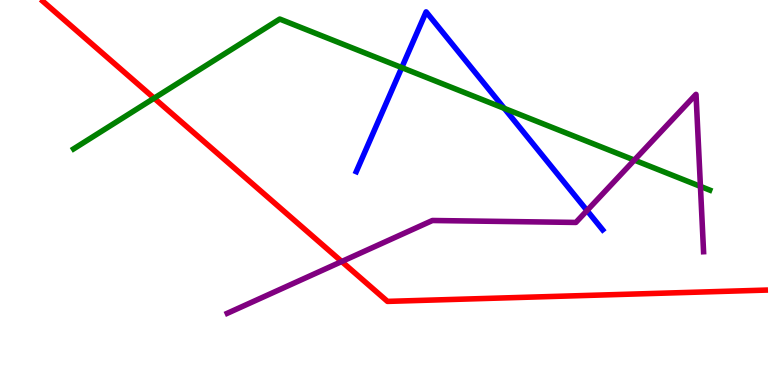[{'lines': ['blue', 'red'], 'intersections': []}, {'lines': ['green', 'red'], 'intersections': [{'x': 1.99, 'y': 7.45}]}, {'lines': ['purple', 'red'], 'intersections': [{'x': 4.41, 'y': 3.21}]}, {'lines': ['blue', 'green'], 'intersections': [{'x': 5.18, 'y': 8.24}, {'x': 6.51, 'y': 7.19}]}, {'lines': ['blue', 'purple'], 'intersections': [{'x': 7.57, 'y': 4.53}]}, {'lines': ['green', 'purple'], 'intersections': [{'x': 8.18, 'y': 5.84}, {'x': 9.04, 'y': 5.16}]}]